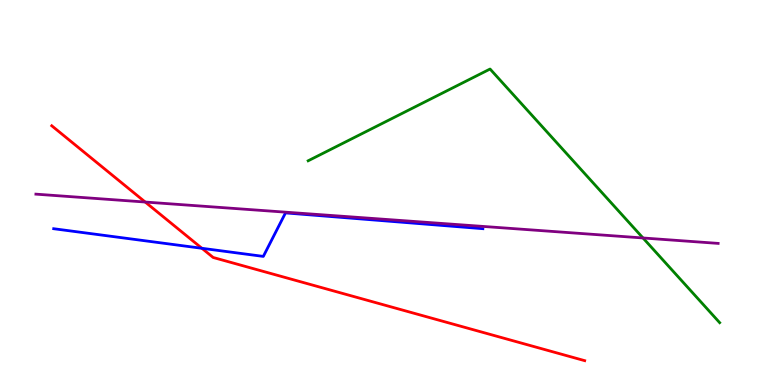[{'lines': ['blue', 'red'], 'intersections': [{'x': 2.61, 'y': 3.55}]}, {'lines': ['green', 'red'], 'intersections': []}, {'lines': ['purple', 'red'], 'intersections': [{'x': 1.87, 'y': 4.75}]}, {'lines': ['blue', 'green'], 'intersections': []}, {'lines': ['blue', 'purple'], 'intersections': []}, {'lines': ['green', 'purple'], 'intersections': [{'x': 8.3, 'y': 3.82}]}]